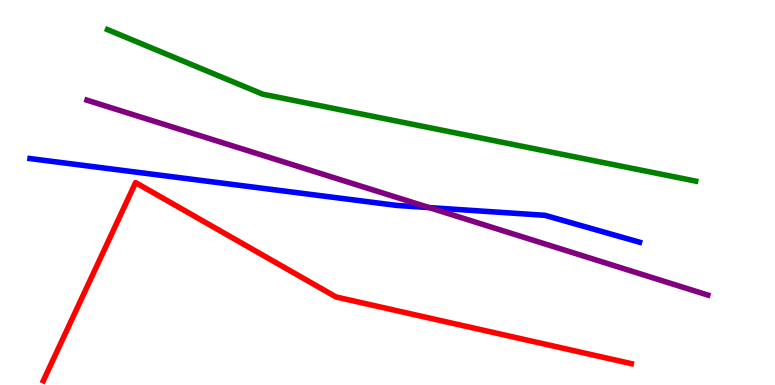[{'lines': ['blue', 'red'], 'intersections': []}, {'lines': ['green', 'red'], 'intersections': []}, {'lines': ['purple', 'red'], 'intersections': []}, {'lines': ['blue', 'green'], 'intersections': []}, {'lines': ['blue', 'purple'], 'intersections': [{'x': 5.54, 'y': 4.61}]}, {'lines': ['green', 'purple'], 'intersections': []}]